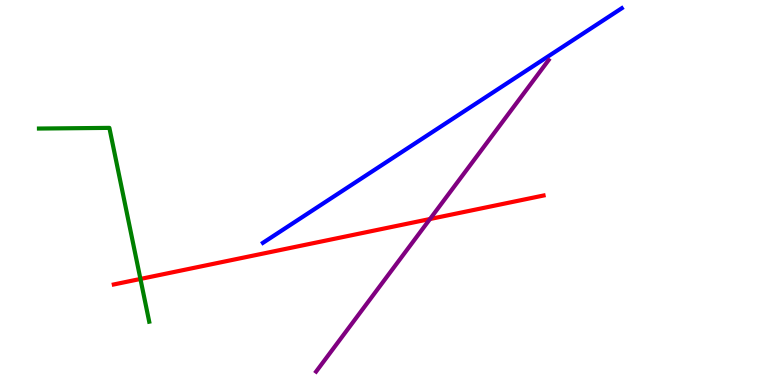[{'lines': ['blue', 'red'], 'intersections': []}, {'lines': ['green', 'red'], 'intersections': [{'x': 1.81, 'y': 2.75}]}, {'lines': ['purple', 'red'], 'intersections': [{'x': 5.55, 'y': 4.31}]}, {'lines': ['blue', 'green'], 'intersections': []}, {'lines': ['blue', 'purple'], 'intersections': []}, {'lines': ['green', 'purple'], 'intersections': []}]